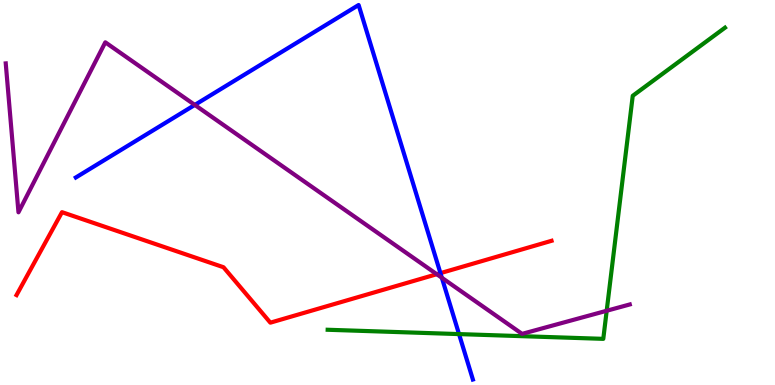[{'lines': ['blue', 'red'], 'intersections': [{'x': 5.68, 'y': 2.91}]}, {'lines': ['green', 'red'], 'intersections': []}, {'lines': ['purple', 'red'], 'intersections': [{'x': 5.64, 'y': 2.88}]}, {'lines': ['blue', 'green'], 'intersections': [{'x': 5.92, 'y': 1.32}]}, {'lines': ['blue', 'purple'], 'intersections': [{'x': 2.51, 'y': 7.27}, {'x': 5.7, 'y': 2.79}]}, {'lines': ['green', 'purple'], 'intersections': [{'x': 7.83, 'y': 1.93}]}]